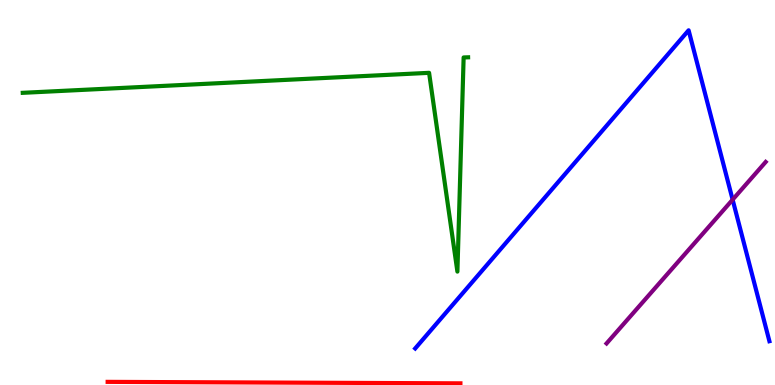[{'lines': ['blue', 'red'], 'intersections': []}, {'lines': ['green', 'red'], 'intersections': []}, {'lines': ['purple', 'red'], 'intersections': []}, {'lines': ['blue', 'green'], 'intersections': []}, {'lines': ['blue', 'purple'], 'intersections': [{'x': 9.45, 'y': 4.81}]}, {'lines': ['green', 'purple'], 'intersections': []}]